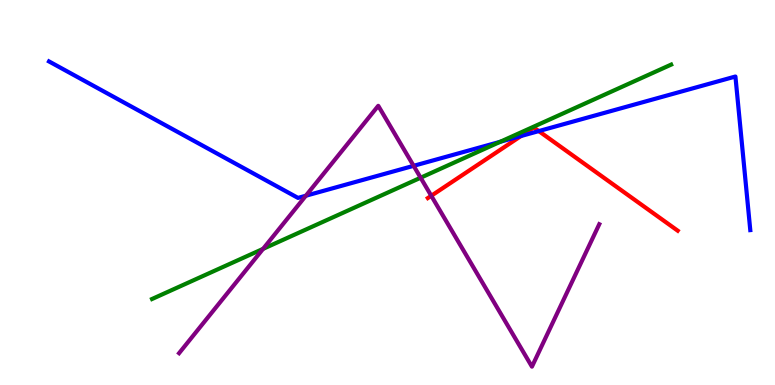[{'lines': ['blue', 'red'], 'intersections': [{'x': 6.72, 'y': 6.47}, {'x': 6.95, 'y': 6.6}]}, {'lines': ['green', 'red'], 'intersections': []}, {'lines': ['purple', 'red'], 'intersections': [{'x': 5.56, 'y': 4.91}]}, {'lines': ['blue', 'green'], 'intersections': [{'x': 6.45, 'y': 6.32}]}, {'lines': ['blue', 'purple'], 'intersections': [{'x': 3.95, 'y': 4.92}, {'x': 5.34, 'y': 5.69}]}, {'lines': ['green', 'purple'], 'intersections': [{'x': 3.39, 'y': 3.54}, {'x': 5.43, 'y': 5.38}]}]